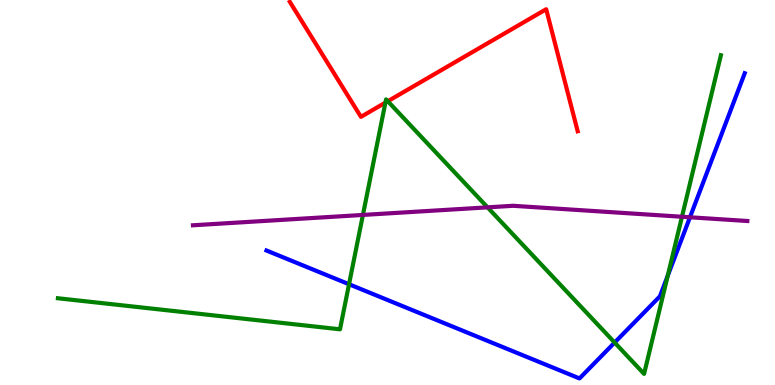[{'lines': ['blue', 'red'], 'intersections': []}, {'lines': ['green', 'red'], 'intersections': [{'x': 4.97, 'y': 7.33}, {'x': 5.0, 'y': 7.37}]}, {'lines': ['purple', 'red'], 'intersections': []}, {'lines': ['blue', 'green'], 'intersections': [{'x': 4.5, 'y': 2.62}, {'x': 7.93, 'y': 1.1}, {'x': 8.62, 'y': 2.84}]}, {'lines': ['blue', 'purple'], 'intersections': [{'x': 8.9, 'y': 4.36}]}, {'lines': ['green', 'purple'], 'intersections': [{'x': 4.68, 'y': 4.42}, {'x': 6.29, 'y': 4.61}, {'x': 8.8, 'y': 4.37}]}]